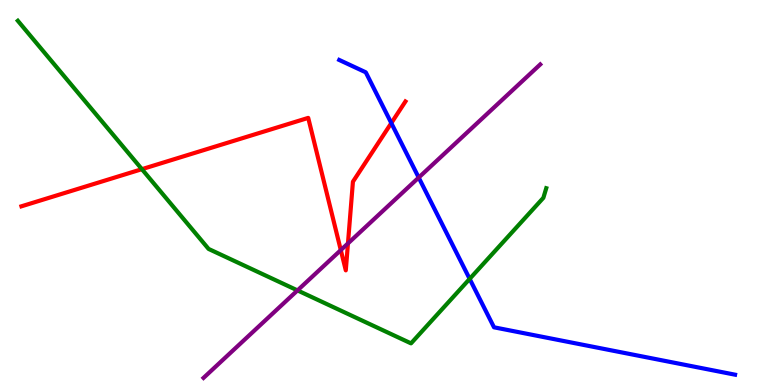[{'lines': ['blue', 'red'], 'intersections': [{'x': 5.05, 'y': 6.8}]}, {'lines': ['green', 'red'], 'intersections': [{'x': 1.83, 'y': 5.61}]}, {'lines': ['purple', 'red'], 'intersections': [{'x': 4.4, 'y': 3.5}, {'x': 4.49, 'y': 3.68}]}, {'lines': ['blue', 'green'], 'intersections': [{'x': 6.06, 'y': 2.76}]}, {'lines': ['blue', 'purple'], 'intersections': [{'x': 5.4, 'y': 5.39}]}, {'lines': ['green', 'purple'], 'intersections': [{'x': 3.84, 'y': 2.46}]}]